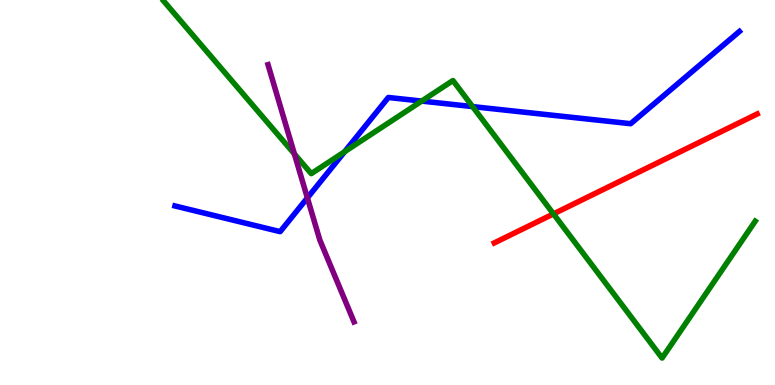[{'lines': ['blue', 'red'], 'intersections': []}, {'lines': ['green', 'red'], 'intersections': [{'x': 7.14, 'y': 4.44}]}, {'lines': ['purple', 'red'], 'intersections': []}, {'lines': ['blue', 'green'], 'intersections': [{'x': 4.45, 'y': 6.06}, {'x': 5.44, 'y': 7.37}, {'x': 6.1, 'y': 7.23}]}, {'lines': ['blue', 'purple'], 'intersections': [{'x': 3.97, 'y': 4.86}]}, {'lines': ['green', 'purple'], 'intersections': [{'x': 3.8, 'y': 6.0}]}]